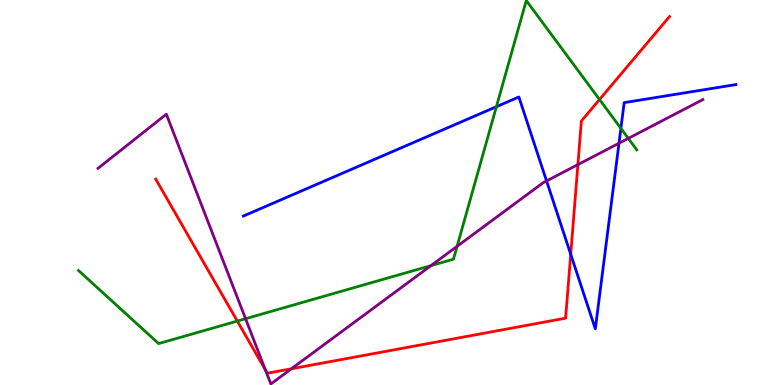[{'lines': ['blue', 'red'], 'intersections': [{'x': 7.36, 'y': 3.4}]}, {'lines': ['green', 'red'], 'intersections': [{'x': 3.06, 'y': 1.66}, {'x': 7.74, 'y': 7.42}]}, {'lines': ['purple', 'red'], 'intersections': [{'x': 3.42, 'y': 0.39}, {'x': 3.76, 'y': 0.421}, {'x': 7.46, 'y': 5.72}]}, {'lines': ['blue', 'green'], 'intersections': [{'x': 6.41, 'y': 7.23}, {'x': 8.01, 'y': 6.67}]}, {'lines': ['blue', 'purple'], 'intersections': [{'x': 7.05, 'y': 5.3}, {'x': 7.99, 'y': 6.28}]}, {'lines': ['green', 'purple'], 'intersections': [{'x': 3.17, 'y': 1.72}, {'x': 5.56, 'y': 3.1}, {'x': 5.9, 'y': 3.6}, {'x': 8.11, 'y': 6.41}]}]